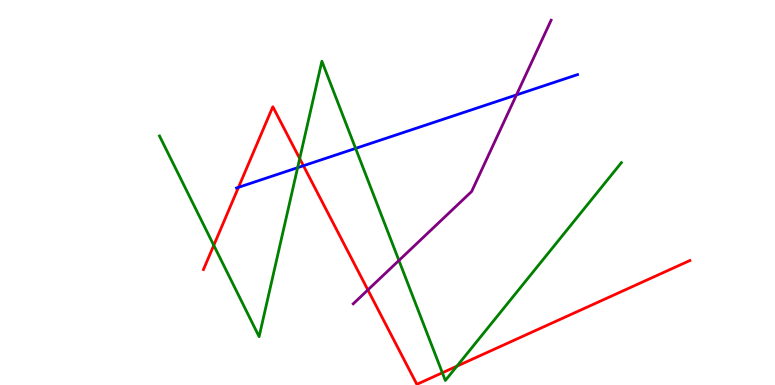[{'lines': ['blue', 'red'], 'intersections': [{'x': 3.08, 'y': 5.13}, {'x': 3.92, 'y': 5.7}]}, {'lines': ['green', 'red'], 'intersections': [{'x': 2.76, 'y': 3.63}, {'x': 3.87, 'y': 5.88}, {'x': 5.71, 'y': 0.318}, {'x': 5.9, 'y': 0.489}]}, {'lines': ['purple', 'red'], 'intersections': [{'x': 4.75, 'y': 2.47}]}, {'lines': ['blue', 'green'], 'intersections': [{'x': 3.84, 'y': 5.64}, {'x': 4.59, 'y': 6.15}]}, {'lines': ['blue', 'purple'], 'intersections': [{'x': 6.66, 'y': 7.53}]}, {'lines': ['green', 'purple'], 'intersections': [{'x': 5.15, 'y': 3.23}]}]